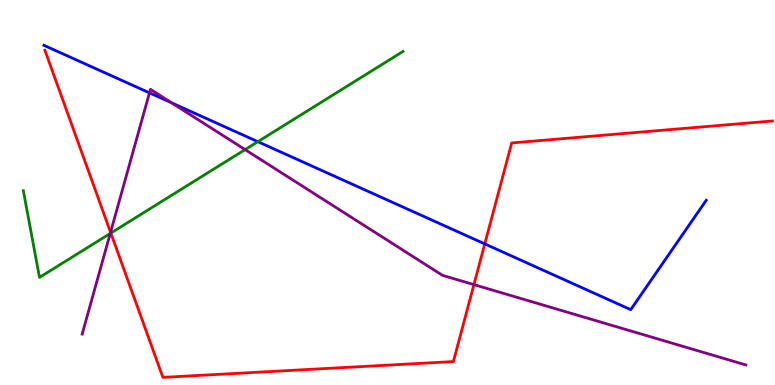[{'lines': ['blue', 'red'], 'intersections': [{'x': 6.26, 'y': 3.67}]}, {'lines': ['green', 'red'], 'intersections': [{'x': 1.43, 'y': 3.95}]}, {'lines': ['purple', 'red'], 'intersections': [{'x': 1.43, 'y': 3.97}, {'x': 6.12, 'y': 2.61}]}, {'lines': ['blue', 'green'], 'intersections': [{'x': 3.33, 'y': 6.32}]}, {'lines': ['blue', 'purple'], 'intersections': [{'x': 1.93, 'y': 7.59}, {'x': 2.22, 'y': 7.33}]}, {'lines': ['green', 'purple'], 'intersections': [{'x': 1.42, 'y': 3.94}, {'x': 3.16, 'y': 6.11}]}]